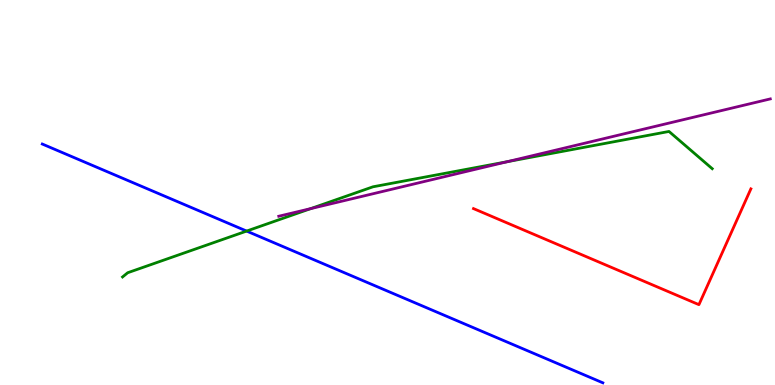[{'lines': ['blue', 'red'], 'intersections': []}, {'lines': ['green', 'red'], 'intersections': []}, {'lines': ['purple', 'red'], 'intersections': []}, {'lines': ['blue', 'green'], 'intersections': [{'x': 3.18, 'y': 4.0}]}, {'lines': ['blue', 'purple'], 'intersections': []}, {'lines': ['green', 'purple'], 'intersections': [{'x': 4.01, 'y': 4.58}, {'x': 6.55, 'y': 5.8}]}]